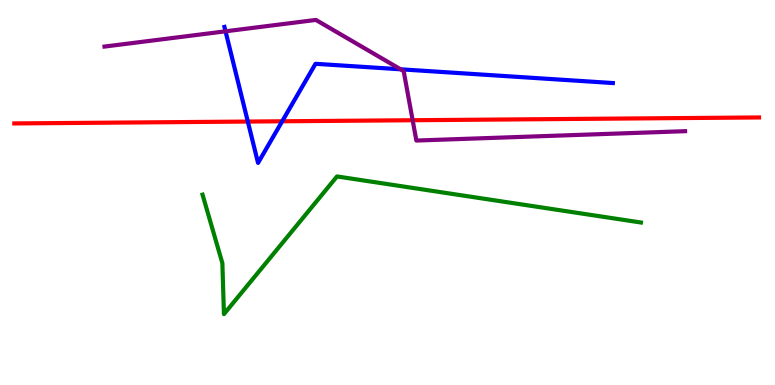[{'lines': ['blue', 'red'], 'intersections': [{'x': 3.2, 'y': 6.84}, {'x': 3.64, 'y': 6.85}]}, {'lines': ['green', 'red'], 'intersections': []}, {'lines': ['purple', 'red'], 'intersections': [{'x': 5.32, 'y': 6.88}]}, {'lines': ['blue', 'green'], 'intersections': []}, {'lines': ['blue', 'purple'], 'intersections': [{'x': 2.91, 'y': 9.19}, {'x': 5.17, 'y': 8.2}]}, {'lines': ['green', 'purple'], 'intersections': []}]